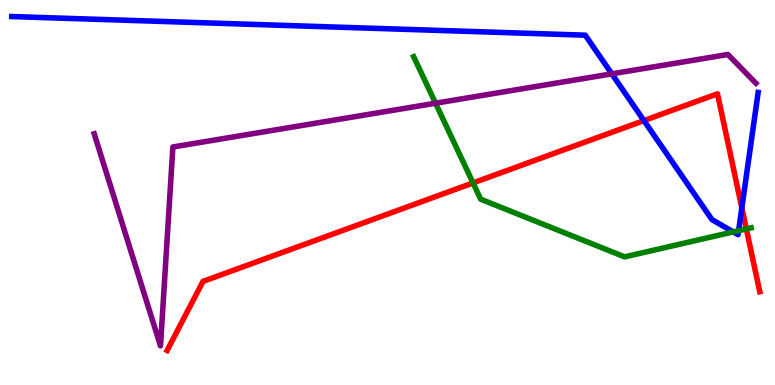[{'lines': ['blue', 'red'], 'intersections': [{'x': 8.31, 'y': 6.87}, {'x': 9.57, 'y': 4.6}]}, {'lines': ['green', 'red'], 'intersections': [{'x': 6.1, 'y': 5.25}, {'x': 9.63, 'y': 4.06}]}, {'lines': ['purple', 'red'], 'intersections': []}, {'lines': ['blue', 'green'], 'intersections': [{'x': 9.46, 'y': 3.98}, {'x': 9.53, 'y': 4.01}]}, {'lines': ['blue', 'purple'], 'intersections': [{'x': 7.89, 'y': 8.08}]}, {'lines': ['green', 'purple'], 'intersections': [{'x': 5.62, 'y': 7.32}]}]